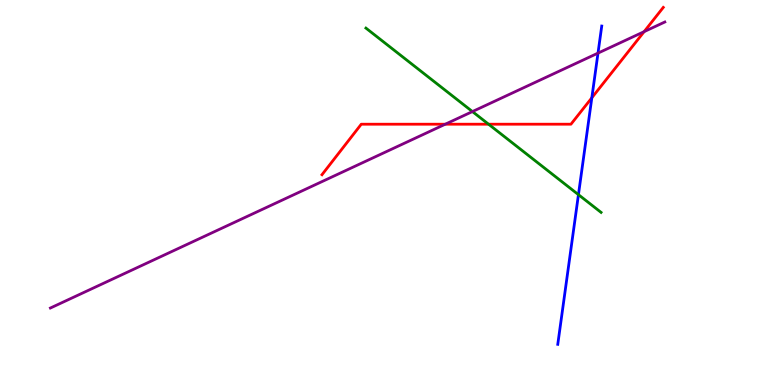[{'lines': ['blue', 'red'], 'intersections': [{'x': 7.64, 'y': 7.46}]}, {'lines': ['green', 'red'], 'intersections': [{'x': 6.3, 'y': 6.77}]}, {'lines': ['purple', 'red'], 'intersections': [{'x': 5.75, 'y': 6.77}, {'x': 8.31, 'y': 9.18}]}, {'lines': ['blue', 'green'], 'intersections': [{'x': 7.46, 'y': 4.94}]}, {'lines': ['blue', 'purple'], 'intersections': [{'x': 7.72, 'y': 8.62}]}, {'lines': ['green', 'purple'], 'intersections': [{'x': 6.1, 'y': 7.1}]}]